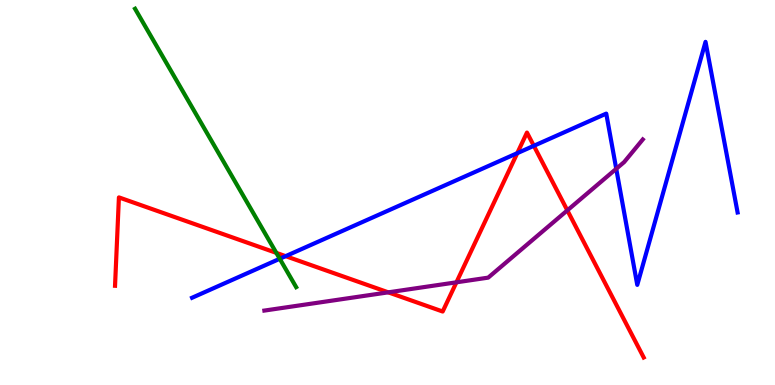[{'lines': ['blue', 'red'], 'intersections': [{'x': 3.69, 'y': 3.35}, {'x': 6.67, 'y': 6.02}, {'x': 6.89, 'y': 6.21}]}, {'lines': ['green', 'red'], 'intersections': [{'x': 3.57, 'y': 3.43}]}, {'lines': ['purple', 'red'], 'intersections': [{'x': 5.01, 'y': 2.41}, {'x': 5.89, 'y': 2.67}, {'x': 7.32, 'y': 4.54}]}, {'lines': ['blue', 'green'], 'intersections': [{'x': 3.61, 'y': 3.28}]}, {'lines': ['blue', 'purple'], 'intersections': [{'x': 7.95, 'y': 5.62}]}, {'lines': ['green', 'purple'], 'intersections': []}]